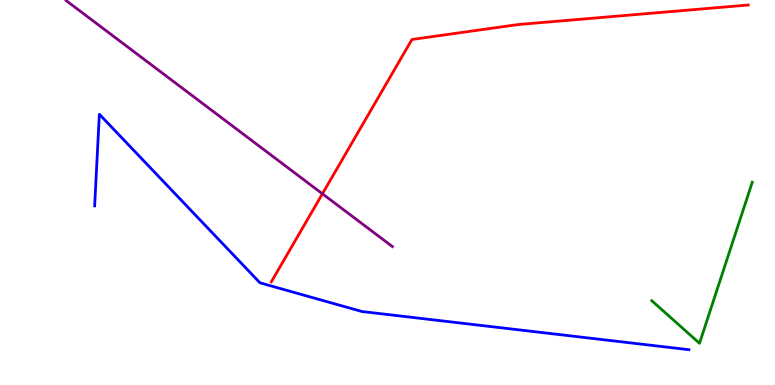[{'lines': ['blue', 'red'], 'intersections': []}, {'lines': ['green', 'red'], 'intersections': []}, {'lines': ['purple', 'red'], 'intersections': [{'x': 4.16, 'y': 4.97}]}, {'lines': ['blue', 'green'], 'intersections': []}, {'lines': ['blue', 'purple'], 'intersections': []}, {'lines': ['green', 'purple'], 'intersections': []}]